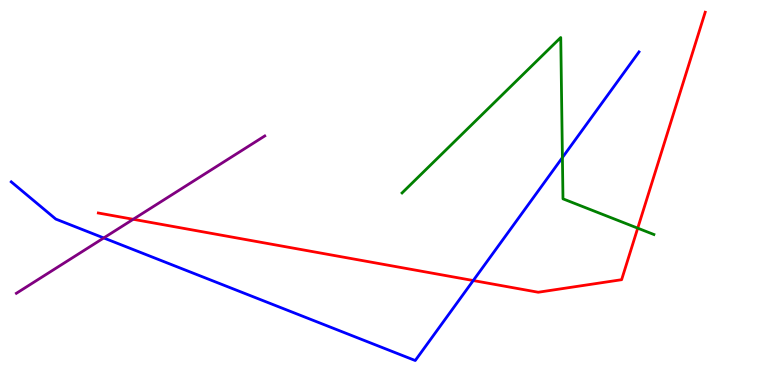[{'lines': ['blue', 'red'], 'intersections': [{'x': 6.11, 'y': 2.71}]}, {'lines': ['green', 'red'], 'intersections': [{'x': 8.23, 'y': 4.07}]}, {'lines': ['purple', 'red'], 'intersections': [{'x': 1.72, 'y': 4.3}]}, {'lines': ['blue', 'green'], 'intersections': [{'x': 7.26, 'y': 5.91}]}, {'lines': ['blue', 'purple'], 'intersections': [{'x': 1.34, 'y': 3.82}]}, {'lines': ['green', 'purple'], 'intersections': []}]